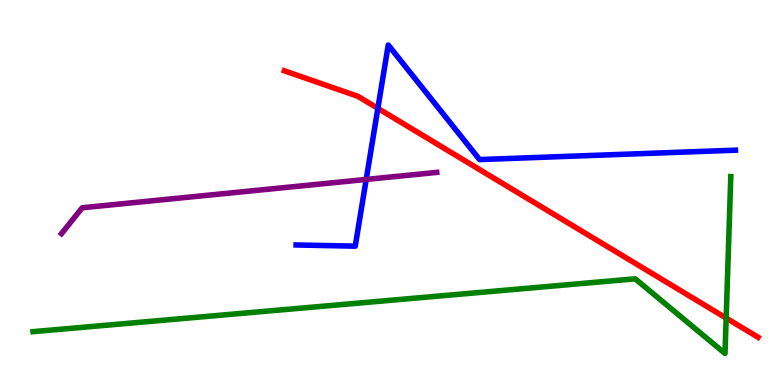[{'lines': ['blue', 'red'], 'intersections': [{'x': 4.88, 'y': 7.19}]}, {'lines': ['green', 'red'], 'intersections': [{'x': 9.37, 'y': 1.74}]}, {'lines': ['purple', 'red'], 'intersections': []}, {'lines': ['blue', 'green'], 'intersections': []}, {'lines': ['blue', 'purple'], 'intersections': [{'x': 4.73, 'y': 5.34}]}, {'lines': ['green', 'purple'], 'intersections': []}]